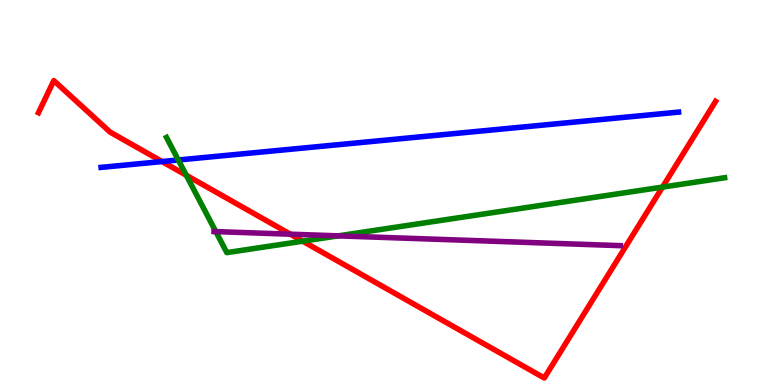[{'lines': ['blue', 'red'], 'intersections': [{'x': 2.09, 'y': 5.8}]}, {'lines': ['green', 'red'], 'intersections': [{'x': 2.4, 'y': 5.45}, {'x': 3.91, 'y': 3.74}, {'x': 8.55, 'y': 5.14}]}, {'lines': ['purple', 'red'], 'intersections': [{'x': 3.75, 'y': 3.92}]}, {'lines': ['blue', 'green'], 'intersections': [{'x': 2.3, 'y': 5.84}]}, {'lines': ['blue', 'purple'], 'intersections': []}, {'lines': ['green', 'purple'], 'intersections': [{'x': 2.78, 'y': 3.98}, {'x': 4.36, 'y': 3.87}]}]